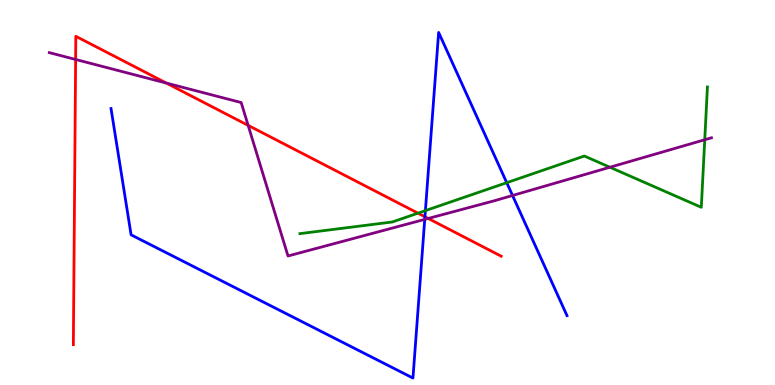[{'lines': ['blue', 'red'], 'intersections': [{'x': 5.48, 'y': 4.37}]}, {'lines': ['green', 'red'], 'intersections': [{'x': 5.39, 'y': 4.46}]}, {'lines': ['purple', 'red'], 'intersections': [{'x': 0.976, 'y': 8.46}, {'x': 2.15, 'y': 7.84}, {'x': 3.2, 'y': 6.74}, {'x': 5.53, 'y': 4.33}]}, {'lines': ['blue', 'green'], 'intersections': [{'x': 5.49, 'y': 4.53}, {'x': 6.54, 'y': 5.25}]}, {'lines': ['blue', 'purple'], 'intersections': [{'x': 5.48, 'y': 4.3}, {'x': 6.61, 'y': 4.92}]}, {'lines': ['green', 'purple'], 'intersections': [{'x': 7.87, 'y': 5.66}, {'x': 9.09, 'y': 6.37}]}]